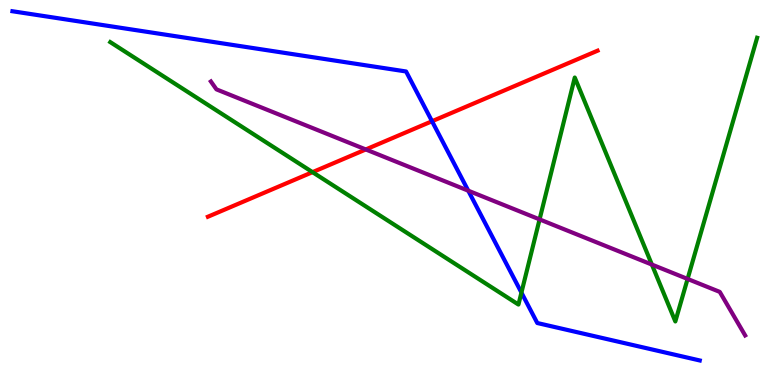[{'lines': ['blue', 'red'], 'intersections': [{'x': 5.57, 'y': 6.85}]}, {'lines': ['green', 'red'], 'intersections': [{'x': 4.03, 'y': 5.53}]}, {'lines': ['purple', 'red'], 'intersections': [{'x': 4.72, 'y': 6.12}]}, {'lines': ['blue', 'green'], 'intersections': [{'x': 6.73, 'y': 2.4}]}, {'lines': ['blue', 'purple'], 'intersections': [{'x': 6.04, 'y': 5.05}]}, {'lines': ['green', 'purple'], 'intersections': [{'x': 6.96, 'y': 4.3}, {'x': 8.41, 'y': 3.13}, {'x': 8.87, 'y': 2.75}]}]